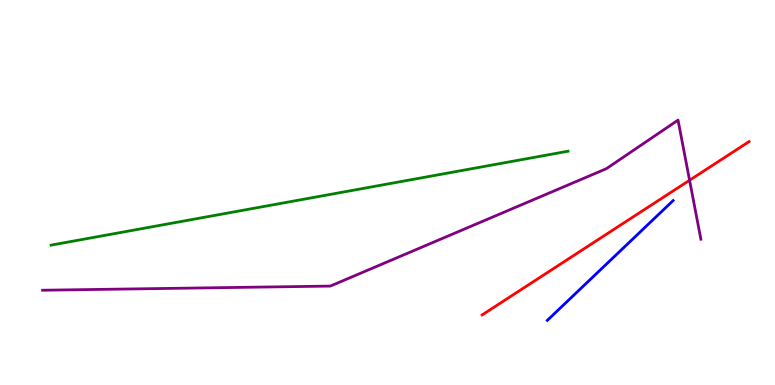[{'lines': ['blue', 'red'], 'intersections': []}, {'lines': ['green', 'red'], 'intersections': []}, {'lines': ['purple', 'red'], 'intersections': [{'x': 8.9, 'y': 5.32}]}, {'lines': ['blue', 'green'], 'intersections': []}, {'lines': ['blue', 'purple'], 'intersections': []}, {'lines': ['green', 'purple'], 'intersections': []}]